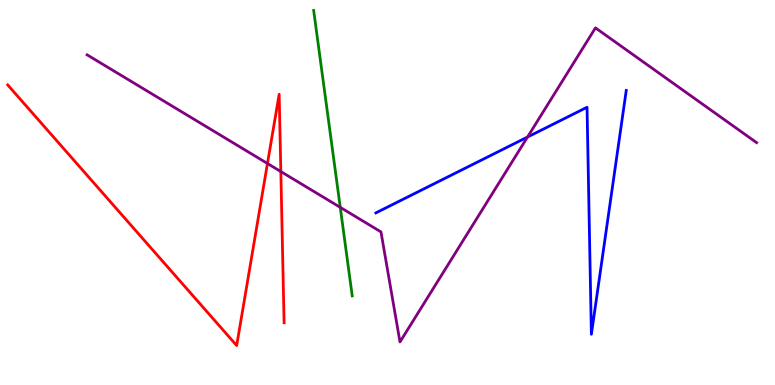[{'lines': ['blue', 'red'], 'intersections': []}, {'lines': ['green', 'red'], 'intersections': []}, {'lines': ['purple', 'red'], 'intersections': [{'x': 3.45, 'y': 5.75}, {'x': 3.62, 'y': 5.54}]}, {'lines': ['blue', 'green'], 'intersections': []}, {'lines': ['blue', 'purple'], 'intersections': [{'x': 6.81, 'y': 6.44}]}, {'lines': ['green', 'purple'], 'intersections': [{'x': 4.39, 'y': 4.61}]}]